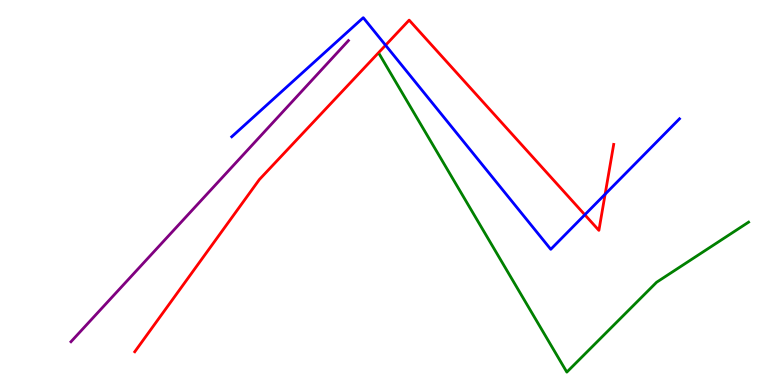[{'lines': ['blue', 'red'], 'intersections': [{'x': 4.98, 'y': 8.82}, {'x': 7.55, 'y': 4.42}, {'x': 7.81, 'y': 4.96}]}, {'lines': ['green', 'red'], 'intersections': []}, {'lines': ['purple', 'red'], 'intersections': []}, {'lines': ['blue', 'green'], 'intersections': []}, {'lines': ['blue', 'purple'], 'intersections': []}, {'lines': ['green', 'purple'], 'intersections': []}]